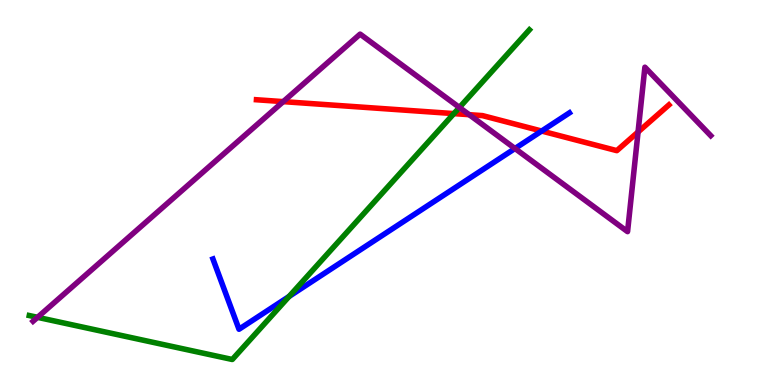[{'lines': ['blue', 'red'], 'intersections': [{'x': 6.99, 'y': 6.6}]}, {'lines': ['green', 'red'], 'intersections': [{'x': 5.86, 'y': 7.05}]}, {'lines': ['purple', 'red'], 'intersections': [{'x': 3.65, 'y': 7.36}, {'x': 6.05, 'y': 7.02}, {'x': 8.23, 'y': 6.57}]}, {'lines': ['blue', 'green'], 'intersections': [{'x': 3.73, 'y': 2.3}]}, {'lines': ['blue', 'purple'], 'intersections': [{'x': 6.65, 'y': 6.14}]}, {'lines': ['green', 'purple'], 'intersections': [{'x': 0.484, 'y': 1.76}, {'x': 5.93, 'y': 7.21}]}]